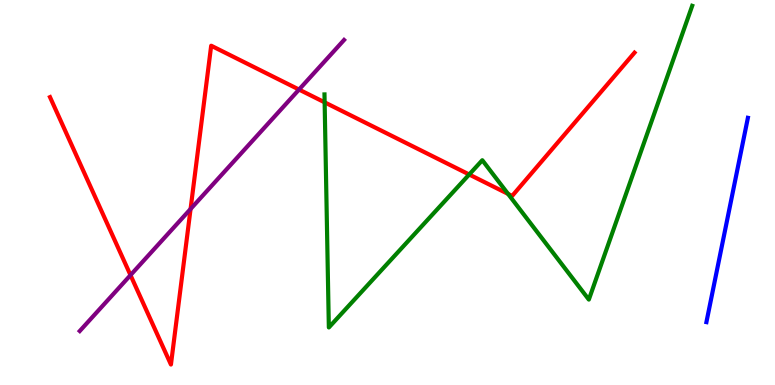[{'lines': ['blue', 'red'], 'intersections': []}, {'lines': ['green', 'red'], 'intersections': [{'x': 4.19, 'y': 7.34}, {'x': 6.05, 'y': 5.47}, {'x': 6.56, 'y': 4.96}]}, {'lines': ['purple', 'red'], 'intersections': [{'x': 1.68, 'y': 2.85}, {'x': 2.46, 'y': 4.57}, {'x': 3.86, 'y': 7.67}]}, {'lines': ['blue', 'green'], 'intersections': []}, {'lines': ['blue', 'purple'], 'intersections': []}, {'lines': ['green', 'purple'], 'intersections': []}]